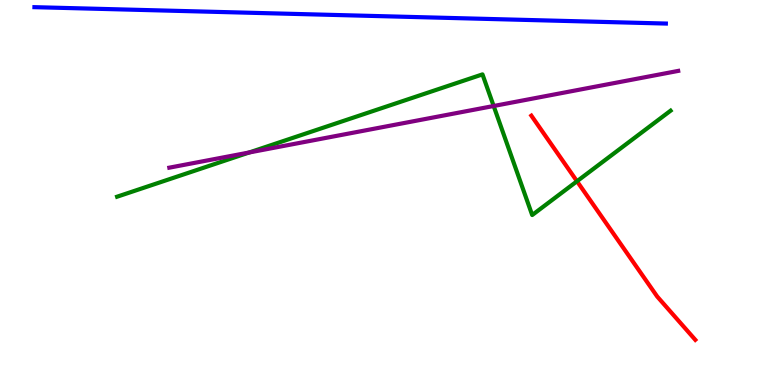[{'lines': ['blue', 'red'], 'intersections': []}, {'lines': ['green', 'red'], 'intersections': [{'x': 7.45, 'y': 5.29}]}, {'lines': ['purple', 'red'], 'intersections': []}, {'lines': ['blue', 'green'], 'intersections': []}, {'lines': ['blue', 'purple'], 'intersections': []}, {'lines': ['green', 'purple'], 'intersections': [{'x': 3.22, 'y': 6.04}, {'x': 6.37, 'y': 7.25}]}]